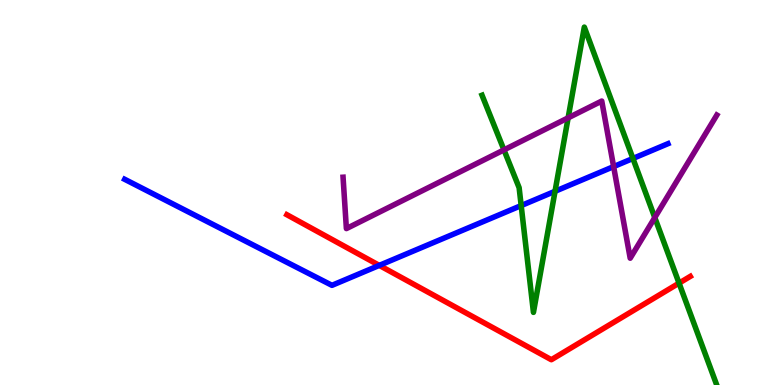[{'lines': ['blue', 'red'], 'intersections': [{'x': 4.89, 'y': 3.11}]}, {'lines': ['green', 'red'], 'intersections': [{'x': 8.76, 'y': 2.65}]}, {'lines': ['purple', 'red'], 'intersections': []}, {'lines': ['blue', 'green'], 'intersections': [{'x': 6.72, 'y': 4.66}, {'x': 7.16, 'y': 5.03}, {'x': 8.17, 'y': 5.88}]}, {'lines': ['blue', 'purple'], 'intersections': [{'x': 7.92, 'y': 5.67}]}, {'lines': ['green', 'purple'], 'intersections': [{'x': 6.5, 'y': 6.11}, {'x': 7.33, 'y': 6.94}, {'x': 8.45, 'y': 4.35}]}]